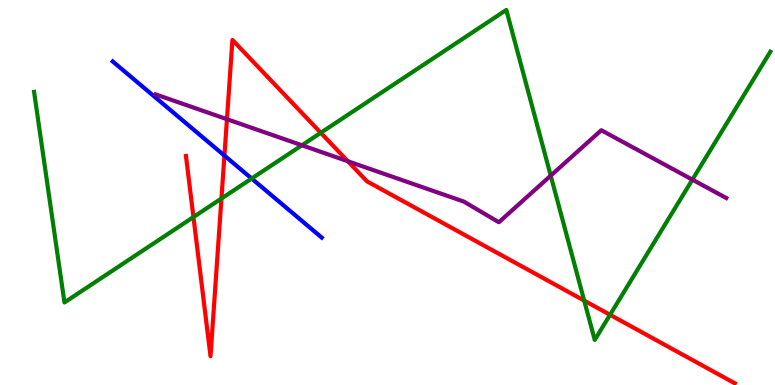[{'lines': ['blue', 'red'], 'intersections': [{'x': 2.9, 'y': 5.96}]}, {'lines': ['green', 'red'], 'intersections': [{'x': 2.5, 'y': 4.36}, {'x': 2.86, 'y': 4.84}, {'x': 4.14, 'y': 6.55}, {'x': 7.54, 'y': 2.19}, {'x': 7.87, 'y': 1.82}]}, {'lines': ['purple', 'red'], 'intersections': [{'x': 2.93, 'y': 6.9}, {'x': 4.49, 'y': 5.81}]}, {'lines': ['blue', 'green'], 'intersections': [{'x': 3.25, 'y': 5.36}]}, {'lines': ['blue', 'purple'], 'intersections': []}, {'lines': ['green', 'purple'], 'intersections': [{'x': 3.9, 'y': 6.23}, {'x': 7.11, 'y': 5.44}, {'x': 8.93, 'y': 5.33}]}]